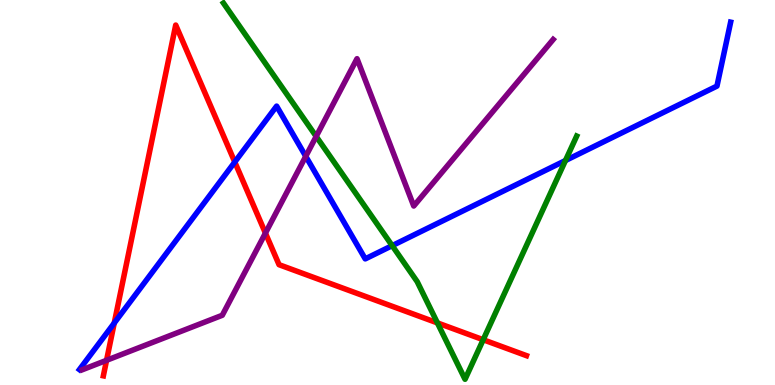[{'lines': ['blue', 'red'], 'intersections': [{'x': 1.47, 'y': 1.61}, {'x': 3.03, 'y': 5.79}]}, {'lines': ['green', 'red'], 'intersections': [{'x': 5.64, 'y': 1.61}, {'x': 6.23, 'y': 1.18}]}, {'lines': ['purple', 'red'], 'intersections': [{'x': 1.37, 'y': 0.641}, {'x': 3.42, 'y': 3.95}]}, {'lines': ['blue', 'green'], 'intersections': [{'x': 5.06, 'y': 3.62}, {'x': 7.3, 'y': 5.83}]}, {'lines': ['blue', 'purple'], 'intersections': [{'x': 3.95, 'y': 5.94}]}, {'lines': ['green', 'purple'], 'intersections': [{'x': 4.08, 'y': 6.46}]}]